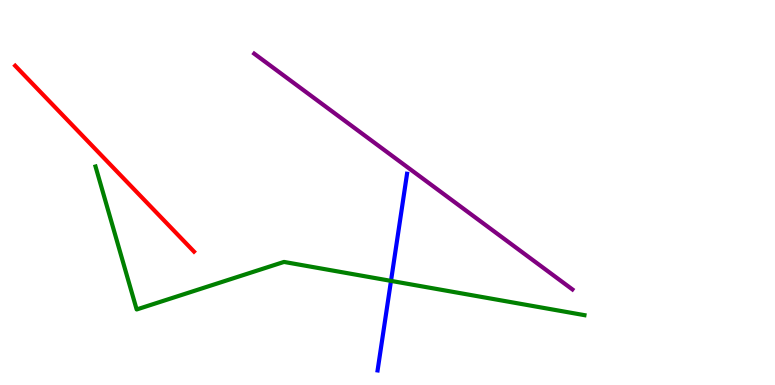[{'lines': ['blue', 'red'], 'intersections': []}, {'lines': ['green', 'red'], 'intersections': []}, {'lines': ['purple', 'red'], 'intersections': []}, {'lines': ['blue', 'green'], 'intersections': [{'x': 5.05, 'y': 2.7}]}, {'lines': ['blue', 'purple'], 'intersections': []}, {'lines': ['green', 'purple'], 'intersections': []}]